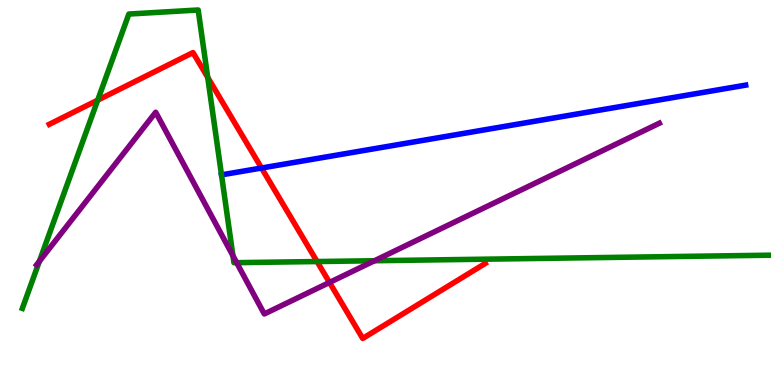[{'lines': ['blue', 'red'], 'intersections': [{'x': 3.37, 'y': 5.64}]}, {'lines': ['green', 'red'], 'intersections': [{'x': 1.26, 'y': 7.4}, {'x': 2.68, 'y': 7.99}, {'x': 4.09, 'y': 3.21}]}, {'lines': ['purple', 'red'], 'intersections': [{'x': 4.25, 'y': 2.66}]}, {'lines': ['blue', 'green'], 'intersections': [{'x': 2.86, 'y': 5.46}]}, {'lines': ['blue', 'purple'], 'intersections': []}, {'lines': ['green', 'purple'], 'intersections': [{'x': 0.508, 'y': 3.21}, {'x': 3.01, 'y': 3.36}, {'x': 3.05, 'y': 3.18}, {'x': 4.83, 'y': 3.23}]}]